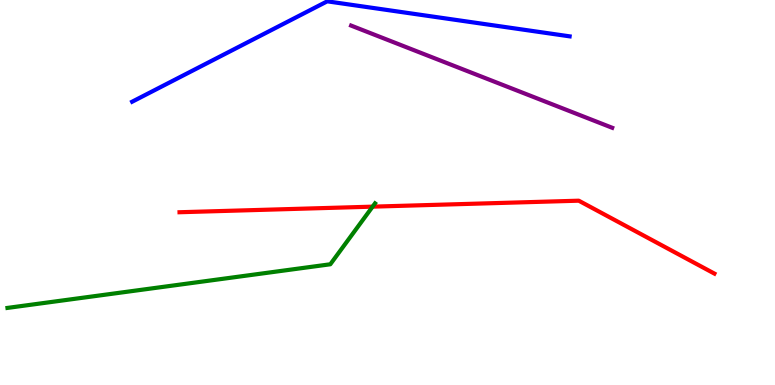[{'lines': ['blue', 'red'], 'intersections': []}, {'lines': ['green', 'red'], 'intersections': [{'x': 4.81, 'y': 4.63}]}, {'lines': ['purple', 'red'], 'intersections': []}, {'lines': ['blue', 'green'], 'intersections': []}, {'lines': ['blue', 'purple'], 'intersections': []}, {'lines': ['green', 'purple'], 'intersections': []}]